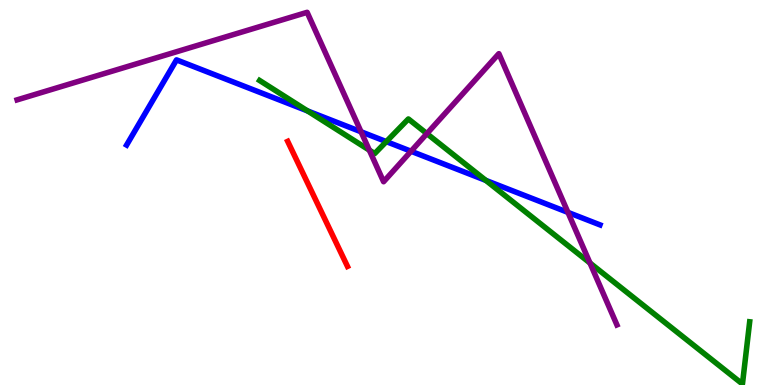[{'lines': ['blue', 'red'], 'intersections': []}, {'lines': ['green', 'red'], 'intersections': []}, {'lines': ['purple', 'red'], 'intersections': []}, {'lines': ['blue', 'green'], 'intersections': [{'x': 3.97, 'y': 7.12}, {'x': 4.98, 'y': 6.32}, {'x': 6.27, 'y': 5.31}]}, {'lines': ['blue', 'purple'], 'intersections': [{'x': 4.66, 'y': 6.58}, {'x': 5.3, 'y': 6.07}, {'x': 7.33, 'y': 4.48}]}, {'lines': ['green', 'purple'], 'intersections': [{'x': 4.77, 'y': 6.1}, {'x': 5.51, 'y': 6.53}, {'x': 7.61, 'y': 3.17}]}]